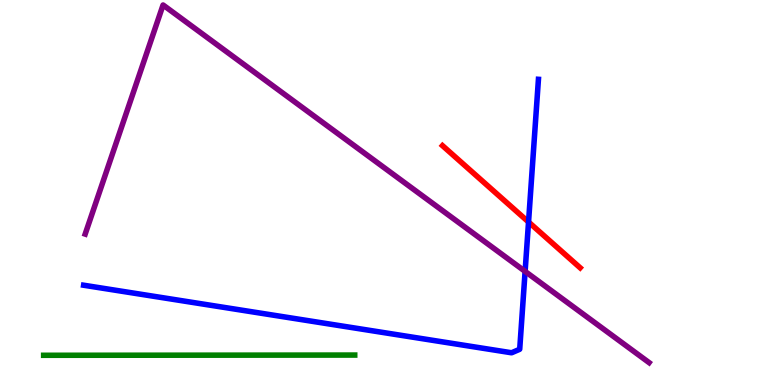[{'lines': ['blue', 'red'], 'intersections': [{'x': 6.82, 'y': 4.23}]}, {'lines': ['green', 'red'], 'intersections': []}, {'lines': ['purple', 'red'], 'intersections': []}, {'lines': ['blue', 'green'], 'intersections': []}, {'lines': ['blue', 'purple'], 'intersections': [{'x': 6.78, 'y': 2.95}]}, {'lines': ['green', 'purple'], 'intersections': []}]